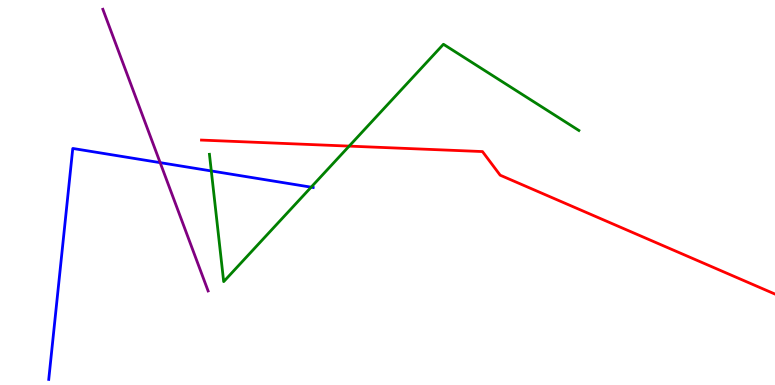[{'lines': ['blue', 'red'], 'intersections': []}, {'lines': ['green', 'red'], 'intersections': [{'x': 4.51, 'y': 6.2}]}, {'lines': ['purple', 'red'], 'intersections': []}, {'lines': ['blue', 'green'], 'intersections': [{'x': 2.73, 'y': 5.56}, {'x': 4.01, 'y': 5.14}]}, {'lines': ['blue', 'purple'], 'intersections': [{'x': 2.07, 'y': 5.78}]}, {'lines': ['green', 'purple'], 'intersections': []}]